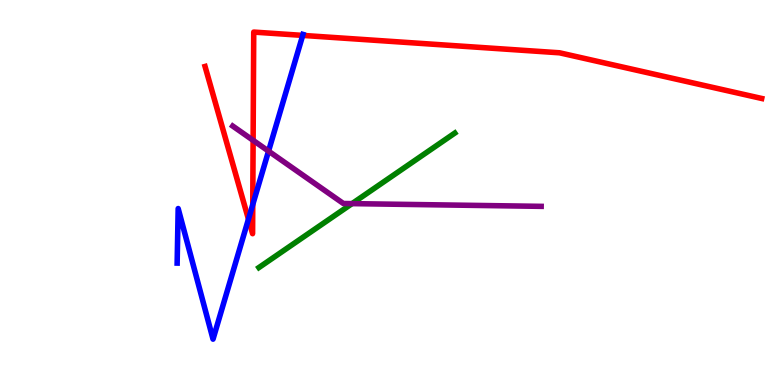[{'lines': ['blue', 'red'], 'intersections': [{'x': 3.21, 'y': 4.31}, {'x': 3.26, 'y': 4.69}, {'x': 3.91, 'y': 9.08}]}, {'lines': ['green', 'red'], 'intersections': []}, {'lines': ['purple', 'red'], 'intersections': [{'x': 3.27, 'y': 6.35}]}, {'lines': ['blue', 'green'], 'intersections': []}, {'lines': ['blue', 'purple'], 'intersections': [{'x': 3.47, 'y': 6.07}]}, {'lines': ['green', 'purple'], 'intersections': [{'x': 4.54, 'y': 4.71}]}]